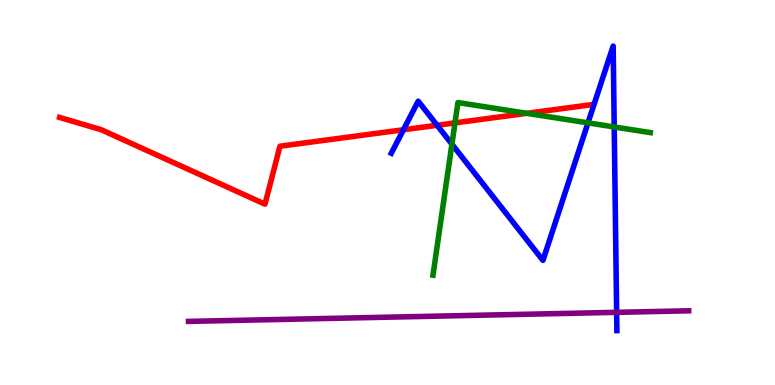[{'lines': ['blue', 'red'], 'intersections': [{'x': 5.21, 'y': 6.63}, {'x': 5.64, 'y': 6.75}]}, {'lines': ['green', 'red'], 'intersections': [{'x': 5.87, 'y': 6.81}, {'x': 6.8, 'y': 7.06}]}, {'lines': ['purple', 'red'], 'intersections': []}, {'lines': ['blue', 'green'], 'intersections': [{'x': 5.83, 'y': 6.26}, {'x': 7.59, 'y': 6.81}, {'x': 7.93, 'y': 6.7}]}, {'lines': ['blue', 'purple'], 'intersections': [{'x': 7.96, 'y': 1.89}]}, {'lines': ['green', 'purple'], 'intersections': []}]